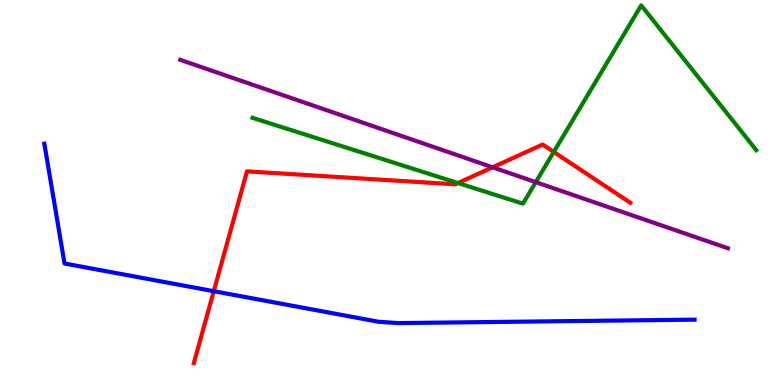[{'lines': ['blue', 'red'], 'intersections': [{'x': 2.76, 'y': 2.44}]}, {'lines': ['green', 'red'], 'intersections': [{'x': 5.91, 'y': 5.25}, {'x': 7.15, 'y': 6.05}]}, {'lines': ['purple', 'red'], 'intersections': [{'x': 6.36, 'y': 5.65}]}, {'lines': ['blue', 'green'], 'intersections': []}, {'lines': ['blue', 'purple'], 'intersections': []}, {'lines': ['green', 'purple'], 'intersections': [{'x': 6.91, 'y': 5.27}]}]